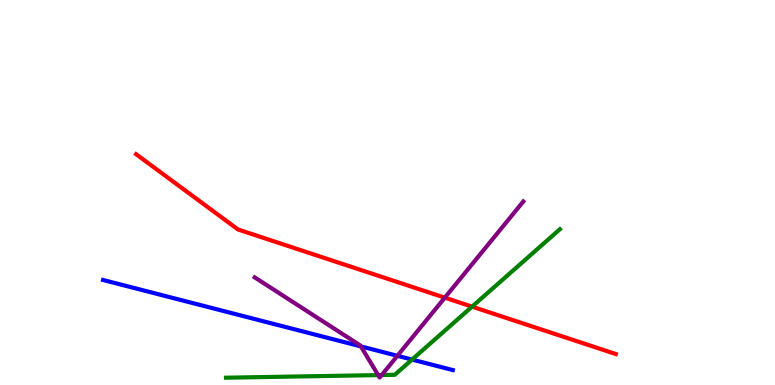[{'lines': ['blue', 'red'], 'intersections': []}, {'lines': ['green', 'red'], 'intersections': [{'x': 6.09, 'y': 2.04}]}, {'lines': ['purple', 'red'], 'intersections': [{'x': 5.74, 'y': 2.27}]}, {'lines': ['blue', 'green'], 'intersections': [{'x': 5.32, 'y': 0.661}]}, {'lines': ['blue', 'purple'], 'intersections': [{'x': 4.66, 'y': 1.0}, {'x': 5.13, 'y': 0.759}]}, {'lines': ['green', 'purple'], 'intersections': [{'x': 4.88, 'y': 0.257}, {'x': 4.92, 'y': 0.259}]}]